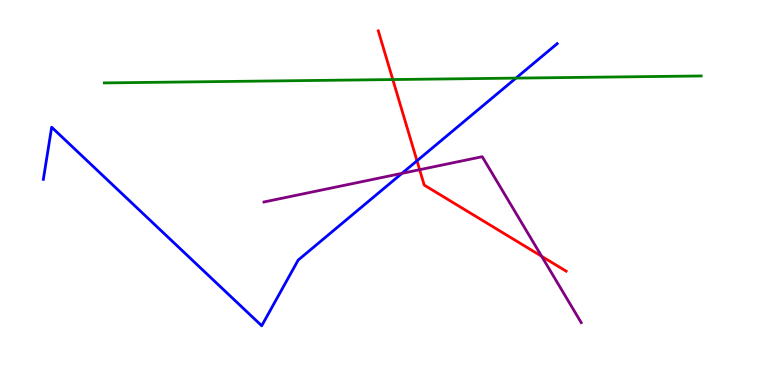[{'lines': ['blue', 'red'], 'intersections': [{'x': 5.38, 'y': 5.82}]}, {'lines': ['green', 'red'], 'intersections': [{'x': 5.07, 'y': 7.93}]}, {'lines': ['purple', 'red'], 'intersections': [{'x': 5.41, 'y': 5.59}, {'x': 6.99, 'y': 3.34}]}, {'lines': ['blue', 'green'], 'intersections': [{'x': 6.66, 'y': 7.97}]}, {'lines': ['blue', 'purple'], 'intersections': [{'x': 5.19, 'y': 5.5}]}, {'lines': ['green', 'purple'], 'intersections': []}]